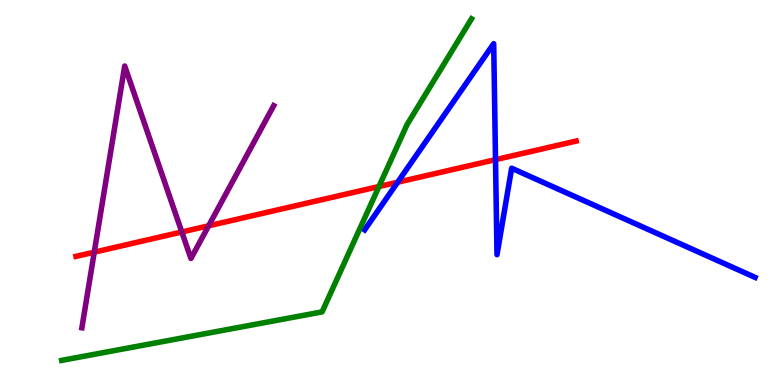[{'lines': ['blue', 'red'], 'intersections': [{'x': 5.13, 'y': 5.27}, {'x': 6.39, 'y': 5.85}]}, {'lines': ['green', 'red'], 'intersections': [{'x': 4.89, 'y': 5.16}]}, {'lines': ['purple', 'red'], 'intersections': [{'x': 1.22, 'y': 3.45}, {'x': 2.35, 'y': 3.97}, {'x': 2.69, 'y': 4.14}]}, {'lines': ['blue', 'green'], 'intersections': []}, {'lines': ['blue', 'purple'], 'intersections': []}, {'lines': ['green', 'purple'], 'intersections': []}]